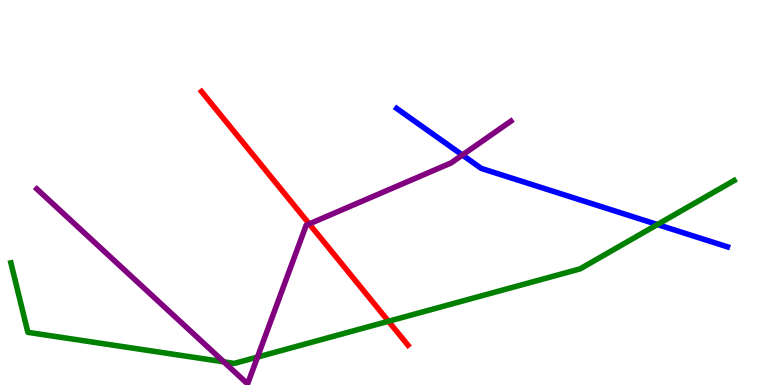[{'lines': ['blue', 'red'], 'intersections': []}, {'lines': ['green', 'red'], 'intersections': [{'x': 5.01, 'y': 1.66}]}, {'lines': ['purple', 'red'], 'intersections': [{'x': 3.99, 'y': 4.18}]}, {'lines': ['blue', 'green'], 'intersections': [{'x': 8.48, 'y': 4.17}]}, {'lines': ['blue', 'purple'], 'intersections': [{'x': 5.97, 'y': 5.97}]}, {'lines': ['green', 'purple'], 'intersections': [{'x': 2.89, 'y': 0.602}, {'x': 3.32, 'y': 0.725}]}]